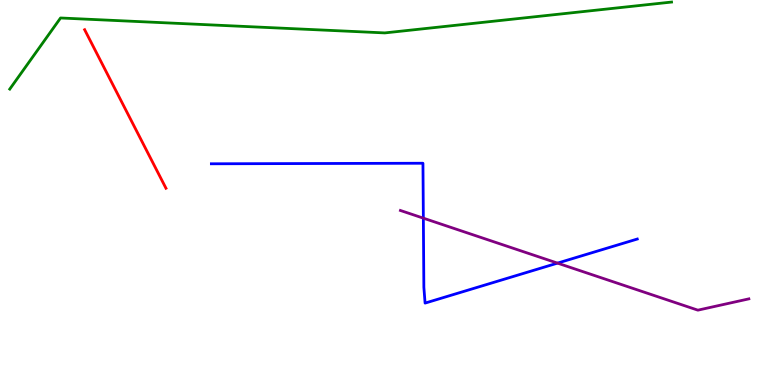[{'lines': ['blue', 'red'], 'intersections': []}, {'lines': ['green', 'red'], 'intersections': []}, {'lines': ['purple', 'red'], 'intersections': []}, {'lines': ['blue', 'green'], 'intersections': []}, {'lines': ['blue', 'purple'], 'intersections': [{'x': 5.46, 'y': 4.33}, {'x': 7.19, 'y': 3.17}]}, {'lines': ['green', 'purple'], 'intersections': []}]